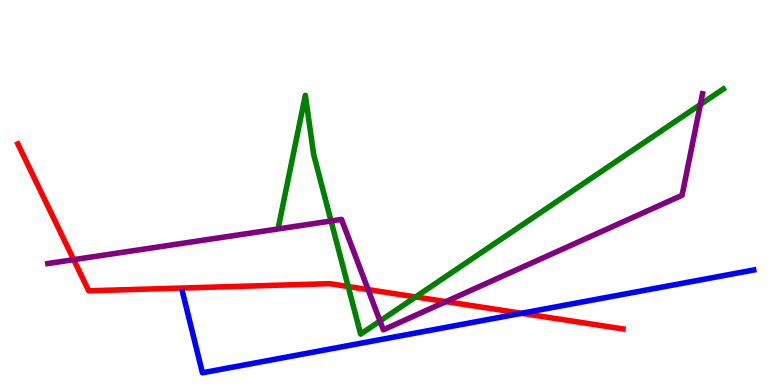[{'lines': ['blue', 'red'], 'intersections': [{'x': 6.73, 'y': 1.86}]}, {'lines': ['green', 'red'], 'intersections': [{'x': 4.49, 'y': 2.56}, {'x': 5.36, 'y': 2.29}]}, {'lines': ['purple', 'red'], 'intersections': [{'x': 0.951, 'y': 3.26}, {'x': 4.75, 'y': 2.48}, {'x': 5.75, 'y': 2.17}]}, {'lines': ['blue', 'green'], 'intersections': []}, {'lines': ['blue', 'purple'], 'intersections': []}, {'lines': ['green', 'purple'], 'intersections': [{'x': 4.27, 'y': 4.26}, {'x': 4.9, 'y': 1.66}, {'x': 9.04, 'y': 7.28}]}]